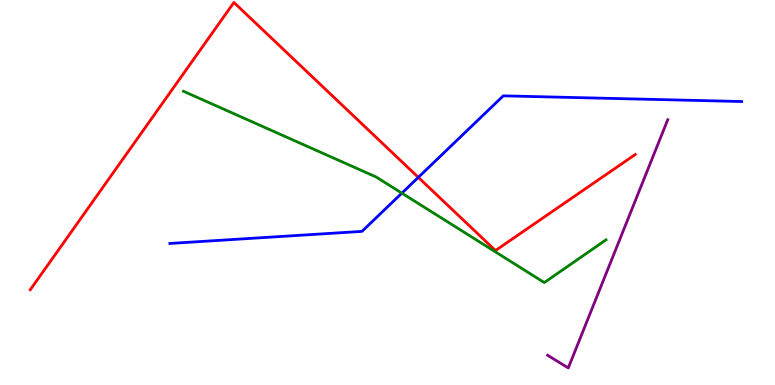[{'lines': ['blue', 'red'], 'intersections': [{'x': 5.4, 'y': 5.39}]}, {'lines': ['green', 'red'], 'intersections': []}, {'lines': ['purple', 'red'], 'intersections': []}, {'lines': ['blue', 'green'], 'intersections': [{'x': 5.19, 'y': 4.98}]}, {'lines': ['blue', 'purple'], 'intersections': []}, {'lines': ['green', 'purple'], 'intersections': []}]